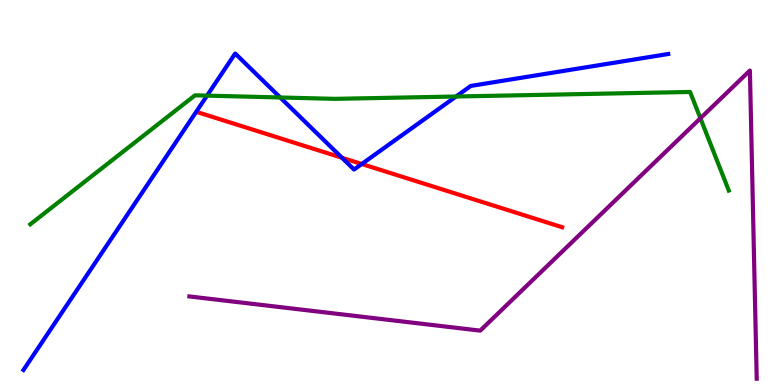[{'lines': ['blue', 'red'], 'intersections': [{'x': 4.41, 'y': 5.9}, {'x': 4.67, 'y': 5.74}]}, {'lines': ['green', 'red'], 'intersections': []}, {'lines': ['purple', 'red'], 'intersections': []}, {'lines': ['blue', 'green'], 'intersections': [{'x': 2.67, 'y': 7.52}, {'x': 3.62, 'y': 7.47}, {'x': 5.88, 'y': 7.49}]}, {'lines': ['blue', 'purple'], 'intersections': []}, {'lines': ['green', 'purple'], 'intersections': [{'x': 9.04, 'y': 6.93}]}]